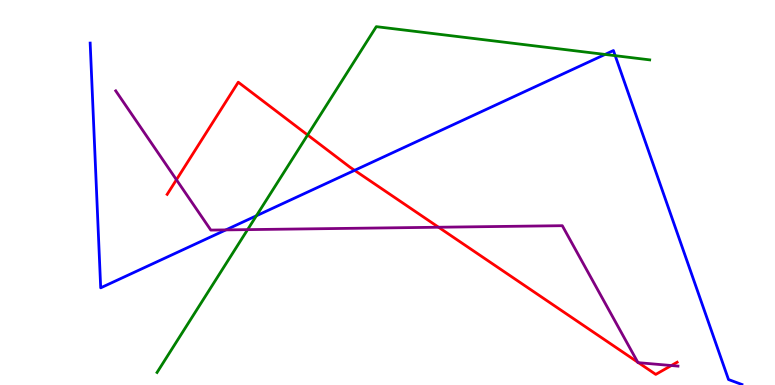[{'lines': ['blue', 'red'], 'intersections': [{'x': 4.58, 'y': 5.58}]}, {'lines': ['green', 'red'], 'intersections': [{'x': 3.97, 'y': 6.49}]}, {'lines': ['purple', 'red'], 'intersections': [{'x': 2.28, 'y': 5.33}, {'x': 5.66, 'y': 4.1}, {'x': 8.23, 'y': 0.593}, {'x': 8.24, 'y': 0.58}, {'x': 8.66, 'y': 0.506}]}, {'lines': ['blue', 'green'], 'intersections': [{'x': 3.31, 'y': 4.4}, {'x': 7.81, 'y': 8.59}, {'x': 7.94, 'y': 8.55}]}, {'lines': ['blue', 'purple'], 'intersections': [{'x': 2.91, 'y': 4.03}]}, {'lines': ['green', 'purple'], 'intersections': [{'x': 3.19, 'y': 4.04}]}]